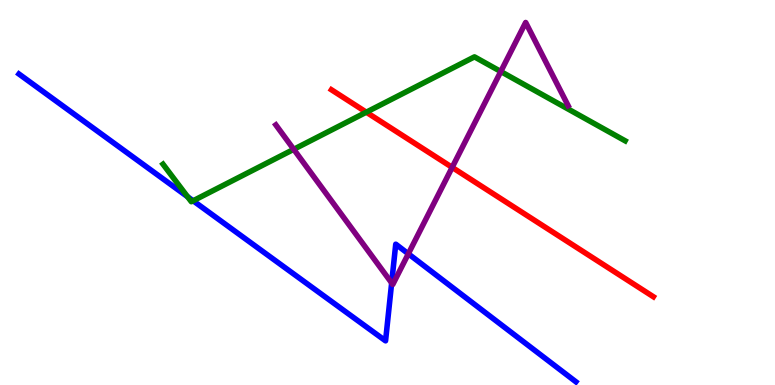[{'lines': ['blue', 'red'], 'intersections': []}, {'lines': ['green', 'red'], 'intersections': [{'x': 4.73, 'y': 7.09}]}, {'lines': ['purple', 'red'], 'intersections': [{'x': 5.83, 'y': 5.65}]}, {'lines': ['blue', 'green'], 'intersections': [{'x': 2.42, 'y': 4.89}, {'x': 2.49, 'y': 4.78}]}, {'lines': ['blue', 'purple'], 'intersections': [{'x': 5.05, 'y': 2.65}, {'x': 5.27, 'y': 3.41}]}, {'lines': ['green', 'purple'], 'intersections': [{'x': 3.79, 'y': 6.12}, {'x': 6.46, 'y': 8.14}]}]